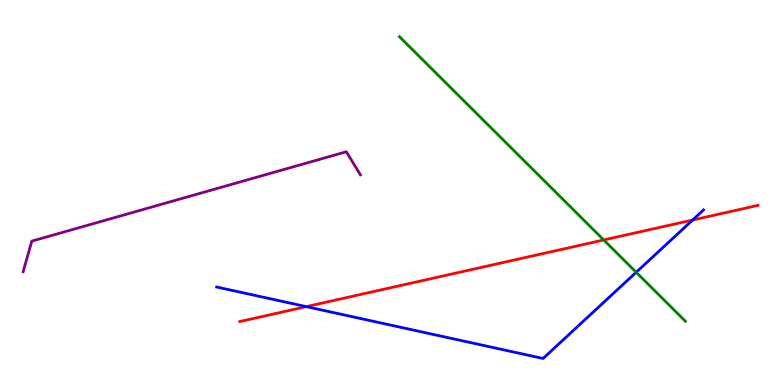[{'lines': ['blue', 'red'], 'intersections': [{'x': 3.95, 'y': 2.04}, {'x': 8.94, 'y': 4.29}]}, {'lines': ['green', 'red'], 'intersections': [{'x': 7.79, 'y': 3.77}]}, {'lines': ['purple', 'red'], 'intersections': []}, {'lines': ['blue', 'green'], 'intersections': [{'x': 8.21, 'y': 2.93}]}, {'lines': ['blue', 'purple'], 'intersections': []}, {'lines': ['green', 'purple'], 'intersections': []}]